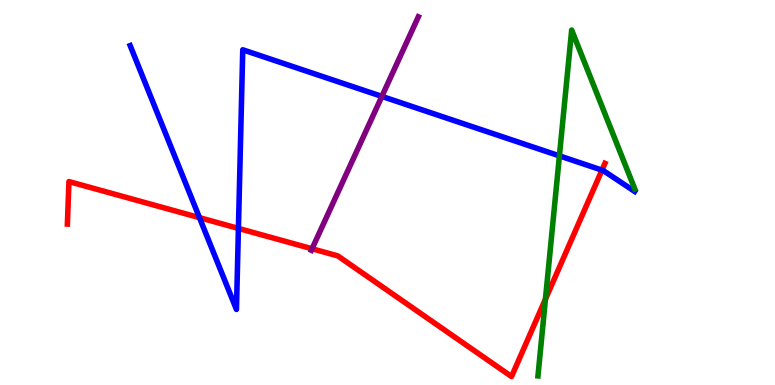[{'lines': ['blue', 'red'], 'intersections': [{'x': 2.57, 'y': 4.35}, {'x': 3.08, 'y': 4.07}, {'x': 7.77, 'y': 5.58}]}, {'lines': ['green', 'red'], 'intersections': [{'x': 7.04, 'y': 2.23}]}, {'lines': ['purple', 'red'], 'intersections': [{'x': 4.03, 'y': 3.54}]}, {'lines': ['blue', 'green'], 'intersections': [{'x': 7.22, 'y': 5.95}]}, {'lines': ['blue', 'purple'], 'intersections': [{'x': 4.93, 'y': 7.5}]}, {'lines': ['green', 'purple'], 'intersections': []}]